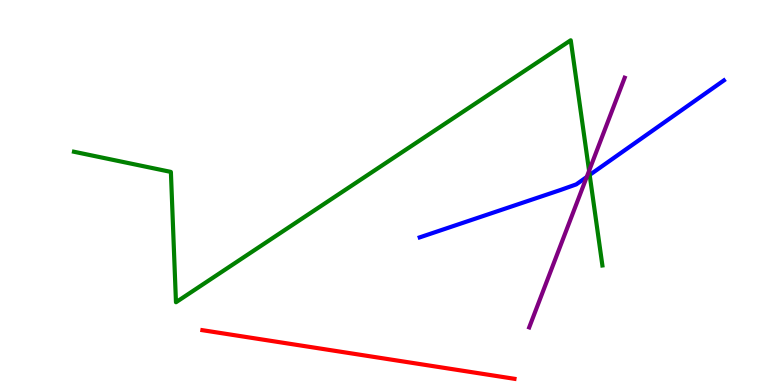[{'lines': ['blue', 'red'], 'intersections': []}, {'lines': ['green', 'red'], 'intersections': []}, {'lines': ['purple', 'red'], 'intersections': []}, {'lines': ['blue', 'green'], 'intersections': [{'x': 7.61, 'y': 5.46}]}, {'lines': ['blue', 'purple'], 'intersections': [{'x': 7.57, 'y': 5.4}]}, {'lines': ['green', 'purple'], 'intersections': [{'x': 7.6, 'y': 5.56}]}]